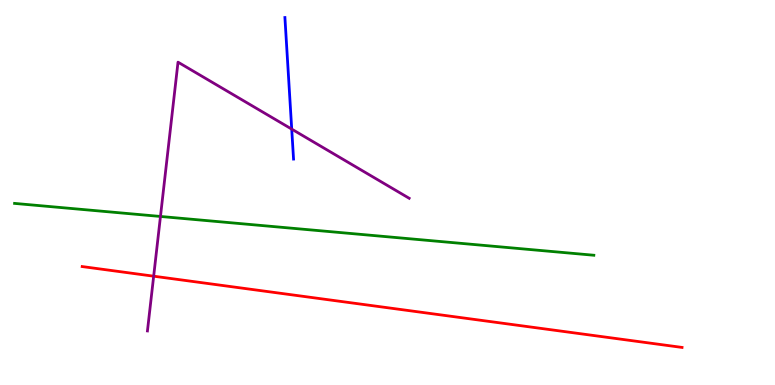[{'lines': ['blue', 'red'], 'intersections': []}, {'lines': ['green', 'red'], 'intersections': []}, {'lines': ['purple', 'red'], 'intersections': [{'x': 1.98, 'y': 2.83}]}, {'lines': ['blue', 'green'], 'intersections': []}, {'lines': ['blue', 'purple'], 'intersections': [{'x': 3.76, 'y': 6.65}]}, {'lines': ['green', 'purple'], 'intersections': [{'x': 2.07, 'y': 4.38}]}]